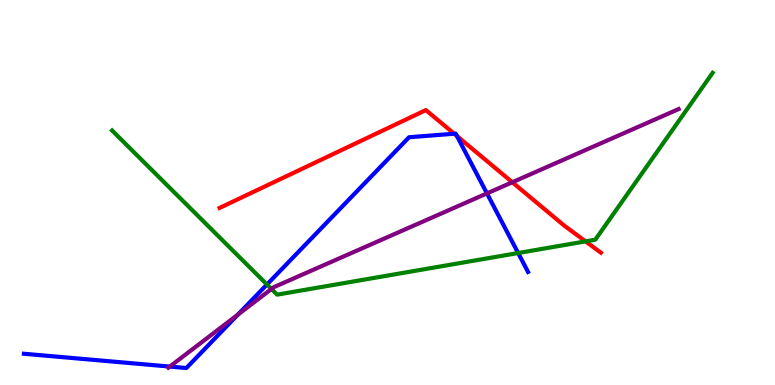[{'lines': ['blue', 'red'], 'intersections': [{'x': 5.86, 'y': 6.53}, {'x': 5.9, 'y': 6.47}]}, {'lines': ['green', 'red'], 'intersections': [{'x': 7.56, 'y': 3.73}]}, {'lines': ['purple', 'red'], 'intersections': [{'x': 6.61, 'y': 5.27}]}, {'lines': ['blue', 'green'], 'intersections': [{'x': 3.44, 'y': 2.61}, {'x': 6.69, 'y': 3.43}]}, {'lines': ['blue', 'purple'], 'intersections': [{'x': 2.19, 'y': 0.478}, {'x': 3.07, 'y': 1.83}, {'x': 6.28, 'y': 4.98}]}, {'lines': ['green', 'purple'], 'intersections': [{'x': 3.5, 'y': 2.49}]}]